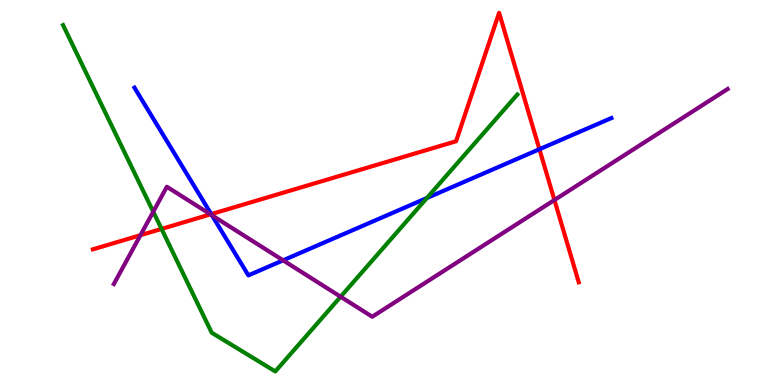[{'lines': ['blue', 'red'], 'intersections': [{'x': 2.73, 'y': 4.44}, {'x': 6.96, 'y': 6.12}]}, {'lines': ['green', 'red'], 'intersections': [{'x': 2.08, 'y': 4.05}]}, {'lines': ['purple', 'red'], 'intersections': [{'x': 1.81, 'y': 3.89}, {'x': 2.72, 'y': 4.43}, {'x': 7.15, 'y': 4.81}]}, {'lines': ['blue', 'green'], 'intersections': [{'x': 5.51, 'y': 4.86}]}, {'lines': ['blue', 'purple'], 'intersections': [{'x': 2.73, 'y': 4.41}, {'x': 3.65, 'y': 3.24}]}, {'lines': ['green', 'purple'], 'intersections': [{'x': 1.98, 'y': 4.5}, {'x': 4.39, 'y': 2.29}]}]